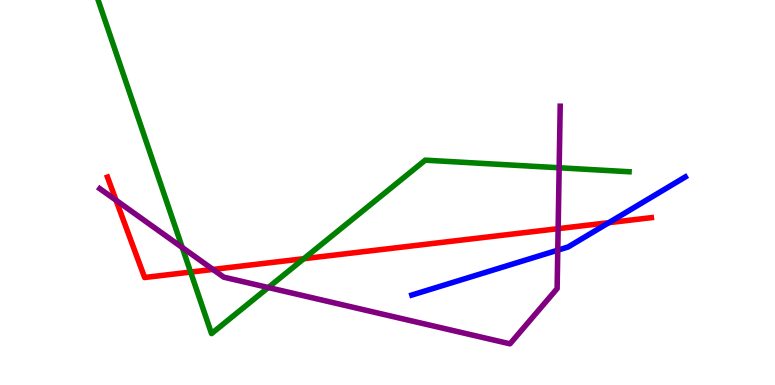[{'lines': ['blue', 'red'], 'intersections': [{'x': 7.86, 'y': 4.22}]}, {'lines': ['green', 'red'], 'intersections': [{'x': 2.46, 'y': 2.93}, {'x': 3.92, 'y': 3.28}]}, {'lines': ['purple', 'red'], 'intersections': [{'x': 1.5, 'y': 4.8}, {'x': 2.75, 'y': 3.0}, {'x': 7.2, 'y': 4.06}]}, {'lines': ['blue', 'green'], 'intersections': []}, {'lines': ['blue', 'purple'], 'intersections': [{'x': 7.2, 'y': 3.5}]}, {'lines': ['green', 'purple'], 'intersections': [{'x': 2.35, 'y': 3.57}, {'x': 3.46, 'y': 2.53}, {'x': 7.21, 'y': 5.64}]}]